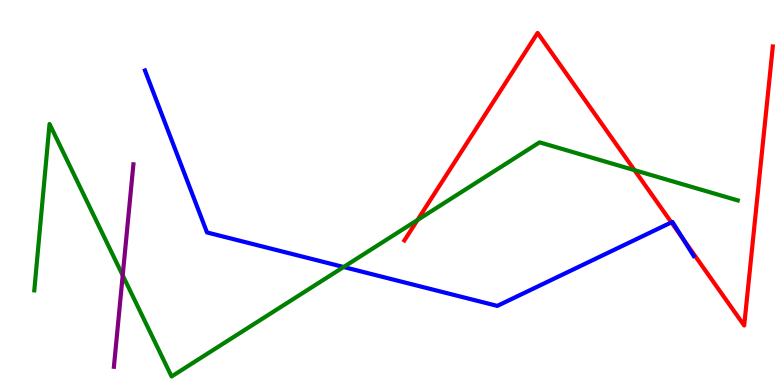[{'lines': ['blue', 'red'], 'intersections': [{'x': 8.66, 'y': 4.22}, {'x': 8.81, 'y': 3.79}]}, {'lines': ['green', 'red'], 'intersections': [{'x': 5.39, 'y': 4.29}, {'x': 8.19, 'y': 5.58}]}, {'lines': ['purple', 'red'], 'intersections': []}, {'lines': ['blue', 'green'], 'intersections': [{'x': 4.43, 'y': 3.06}]}, {'lines': ['blue', 'purple'], 'intersections': []}, {'lines': ['green', 'purple'], 'intersections': [{'x': 1.58, 'y': 2.85}]}]